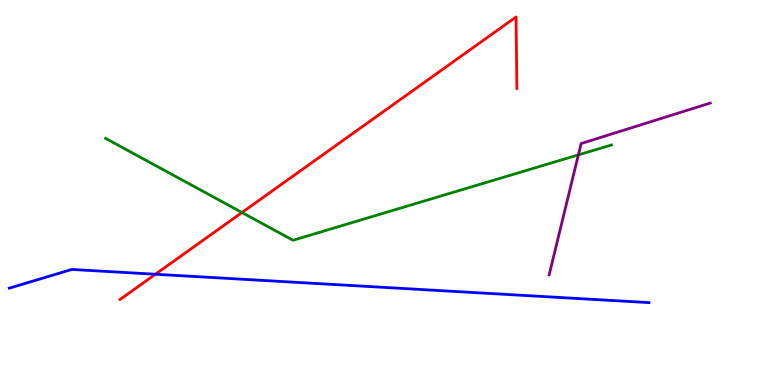[{'lines': ['blue', 'red'], 'intersections': [{'x': 2.01, 'y': 2.88}]}, {'lines': ['green', 'red'], 'intersections': [{'x': 3.12, 'y': 4.48}]}, {'lines': ['purple', 'red'], 'intersections': []}, {'lines': ['blue', 'green'], 'intersections': []}, {'lines': ['blue', 'purple'], 'intersections': []}, {'lines': ['green', 'purple'], 'intersections': [{'x': 7.46, 'y': 5.98}]}]